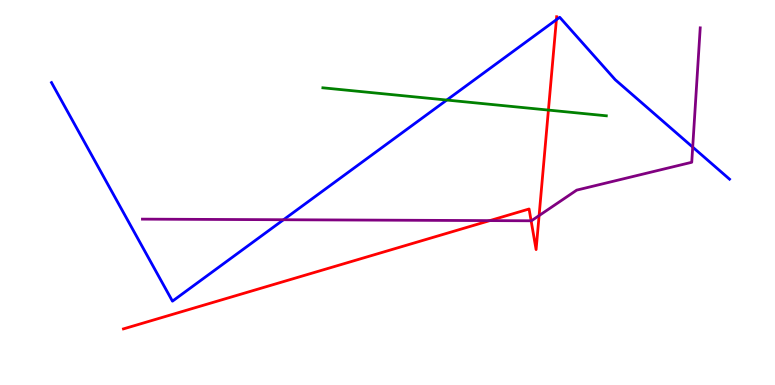[{'lines': ['blue', 'red'], 'intersections': [{'x': 7.18, 'y': 9.49}]}, {'lines': ['green', 'red'], 'intersections': [{'x': 7.08, 'y': 7.14}]}, {'lines': ['purple', 'red'], 'intersections': [{'x': 6.32, 'y': 4.27}, {'x': 6.85, 'y': 4.27}, {'x': 6.96, 'y': 4.4}]}, {'lines': ['blue', 'green'], 'intersections': [{'x': 5.76, 'y': 7.4}]}, {'lines': ['blue', 'purple'], 'intersections': [{'x': 3.66, 'y': 4.29}, {'x': 8.94, 'y': 6.18}]}, {'lines': ['green', 'purple'], 'intersections': []}]